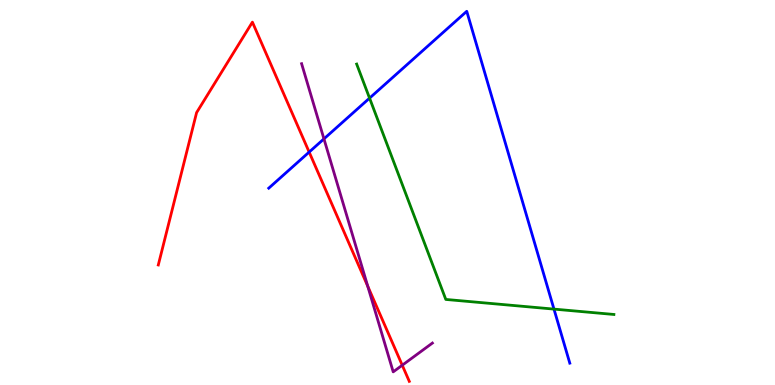[{'lines': ['blue', 'red'], 'intersections': [{'x': 3.99, 'y': 6.05}]}, {'lines': ['green', 'red'], 'intersections': []}, {'lines': ['purple', 'red'], 'intersections': [{'x': 4.75, 'y': 2.57}, {'x': 5.19, 'y': 0.514}]}, {'lines': ['blue', 'green'], 'intersections': [{'x': 4.77, 'y': 7.45}, {'x': 7.15, 'y': 1.97}]}, {'lines': ['blue', 'purple'], 'intersections': [{'x': 4.18, 'y': 6.39}]}, {'lines': ['green', 'purple'], 'intersections': []}]